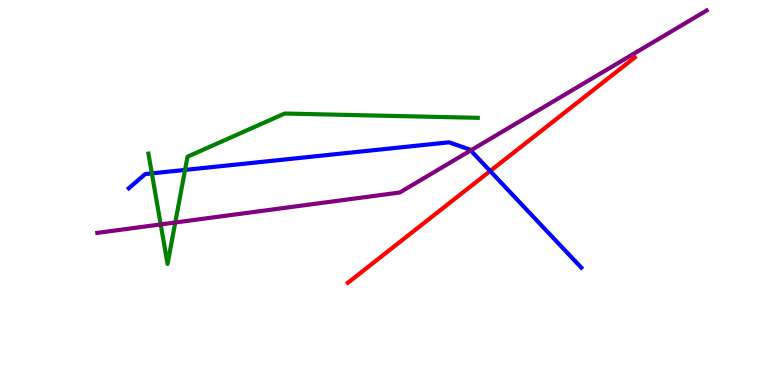[{'lines': ['blue', 'red'], 'intersections': [{'x': 6.32, 'y': 5.56}]}, {'lines': ['green', 'red'], 'intersections': []}, {'lines': ['purple', 'red'], 'intersections': []}, {'lines': ['blue', 'green'], 'intersections': [{'x': 1.96, 'y': 5.5}, {'x': 2.39, 'y': 5.59}]}, {'lines': ['blue', 'purple'], 'intersections': [{'x': 6.07, 'y': 6.09}]}, {'lines': ['green', 'purple'], 'intersections': [{'x': 2.07, 'y': 4.17}, {'x': 2.26, 'y': 4.22}]}]